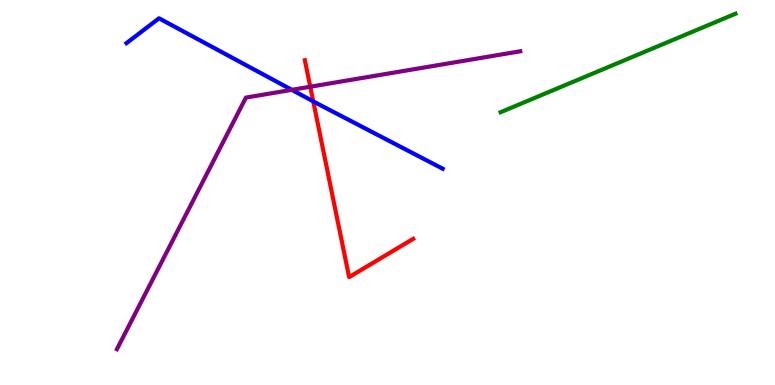[{'lines': ['blue', 'red'], 'intersections': [{'x': 4.04, 'y': 7.37}]}, {'lines': ['green', 'red'], 'intersections': []}, {'lines': ['purple', 'red'], 'intersections': [{'x': 4.0, 'y': 7.75}]}, {'lines': ['blue', 'green'], 'intersections': []}, {'lines': ['blue', 'purple'], 'intersections': [{'x': 3.77, 'y': 7.67}]}, {'lines': ['green', 'purple'], 'intersections': []}]